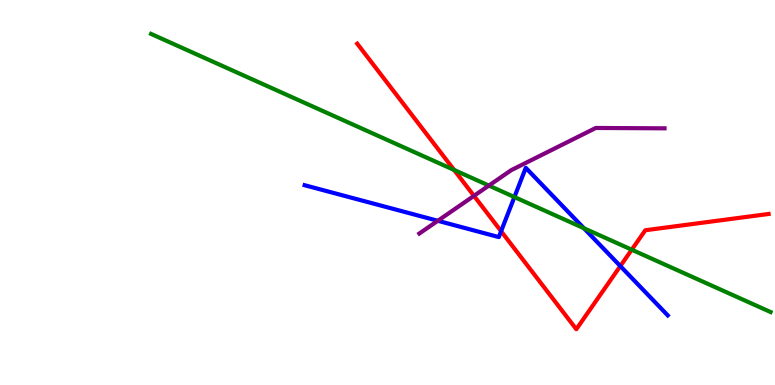[{'lines': ['blue', 'red'], 'intersections': [{'x': 6.47, 'y': 3.99}, {'x': 8.0, 'y': 3.09}]}, {'lines': ['green', 'red'], 'intersections': [{'x': 5.86, 'y': 5.59}, {'x': 8.15, 'y': 3.51}]}, {'lines': ['purple', 'red'], 'intersections': [{'x': 6.12, 'y': 4.91}]}, {'lines': ['blue', 'green'], 'intersections': [{'x': 6.64, 'y': 4.88}, {'x': 7.53, 'y': 4.07}]}, {'lines': ['blue', 'purple'], 'intersections': [{'x': 5.65, 'y': 4.27}]}, {'lines': ['green', 'purple'], 'intersections': [{'x': 6.31, 'y': 5.18}]}]